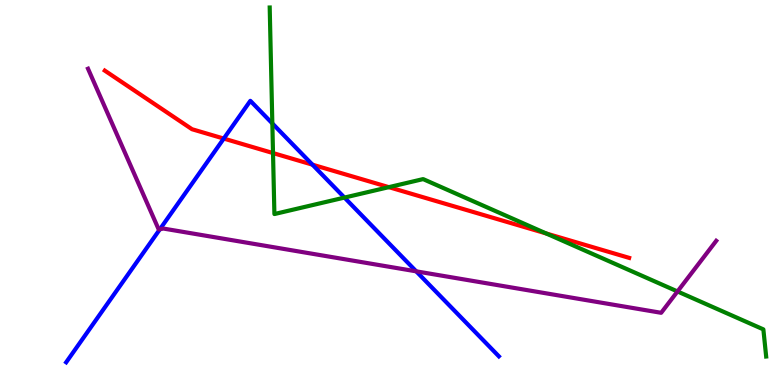[{'lines': ['blue', 'red'], 'intersections': [{'x': 2.89, 'y': 6.4}, {'x': 4.03, 'y': 5.72}]}, {'lines': ['green', 'red'], 'intersections': [{'x': 3.52, 'y': 6.02}, {'x': 5.02, 'y': 5.14}, {'x': 7.05, 'y': 3.94}]}, {'lines': ['purple', 'red'], 'intersections': []}, {'lines': ['blue', 'green'], 'intersections': [{'x': 3.51, 'y': 6.79}, {'x': 4.44, 'y': 4.87}]}, {'lines': ['blue', 'purple'], 'intersections': [{'x': 2.06, 'y': 4.04}, {'x': 5.37, 'y': 2.95}]}, {'lines': ['green', 'purple'], 'intersections': [{'x': 8.74, 'y': 2.43}]}]